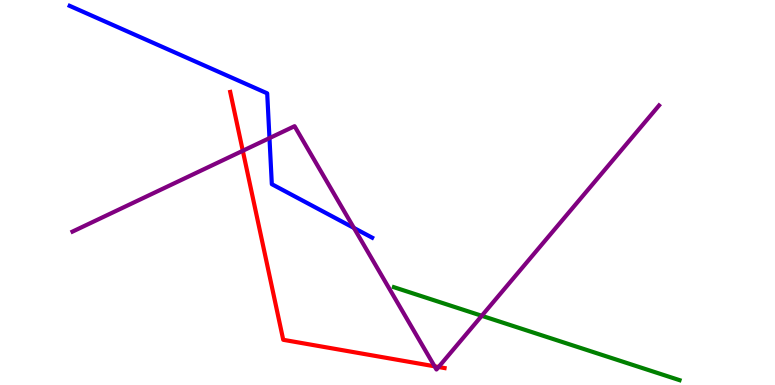[{'lines': ['blue', 'red'], 'intersections': []}, {'lines': ['green', 'red'], 'intersections': []}, {'lines': ['purple', 'red'], 'intersections': [{'x': 3.13, 'y': 6.08}, {'x': 5.61, 'y': 0.486}, {'x': 5.66, 'y': 0.467}]}, {'lines': ['blue', 'green'], 'intersections': []}, {'lines': ['blue', 'purple'], 'intersections': [{'x': 3.48, 'y': 6.41}, {'x': 4.57, 'y': 4.08}]}, {'lines': ['green', 'purple'], 'intersections': [{'x': 6.22, 'y': 1.8}]}]